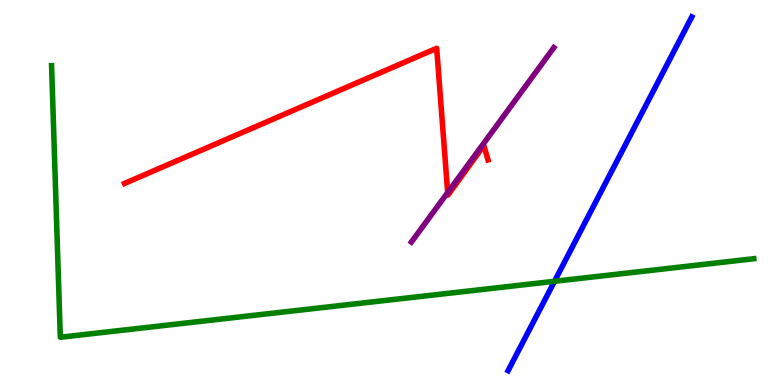[{'lines': ['blue', 'red'], 'intersections': []}, {'lines': ['green', 'red'], 'intersections': []}, {'lines': ['purple', 'red'], 'intersections': [{'x': 5.78, 'y': 5.0}]}, {'lines': ['blue', 'green'], 'intersections': [{'x': 7.15, 'y': 2.69}]}, {'lines': ['blue', 'purple'], 'intersections': []}, {'lines': ['green', 'purple'], 'intersections': []}]